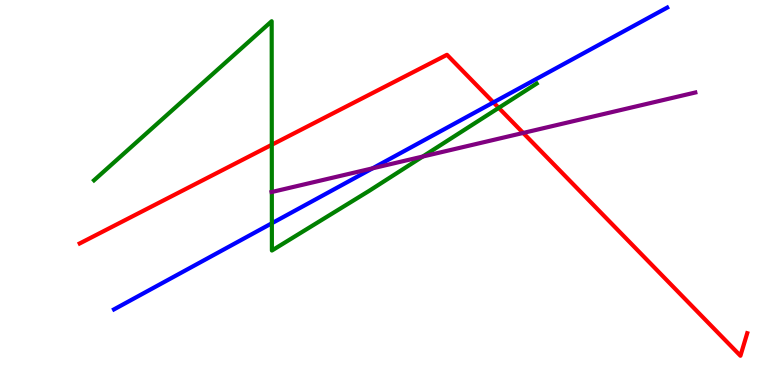[{'lines': ['blue', 'red'], 'intersections': [{'x': 6.37, 'y': 7.34}]}, {'lines': ['green', 'red'], 'intersections': [{'x': 3.51, 'y': 6.24}, {'x': 6.44, 'y': 7.2}]}, {'lines': ['purple', 'red'], 'intersections': [{'x': 6.75, 'y': 6.55}]}, {'lines': ['blue', 'green'], 'intersections': [{'x': 3.51, 'y': 4.2}]}, {'lines': ['blue', 'purple'], 'intersections': [{'x': 4.81, 'y': 5.63}]}, {'lines': ['green', 'purple'], 'intersections': [{'x': 3.51, 'y': 5.01}, {'x': 5.45, 'y': 5.93}]}]